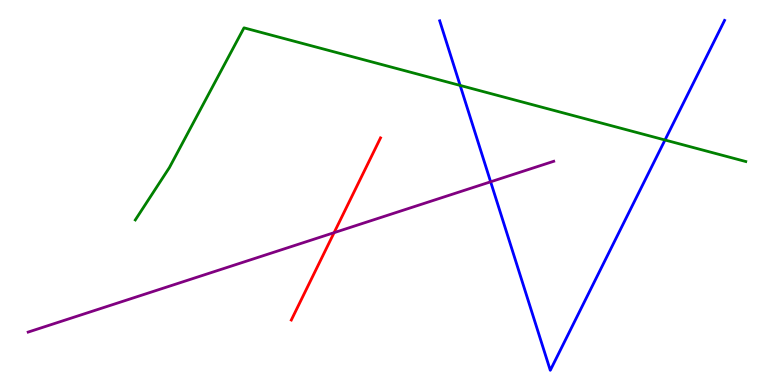[{'lines': ['blue', 'red'], 'intersections': []}, {'lines': ['green', 'red'], 'intersections': []}, {'lines': ['purple', 'red'], 'intersections': [{'x': 4.31, 'y': 3.96}]}, {'lines': ['blue', 'green'], 'intersections': [{'x': 5.94, 'y': 7.78}, {'x': 8.58, 'y': 6.36}]}, {'lines': ['blue', 'purple'], 'intersections': [{'x': 6.33, 'y': 5.28}]}, {'lines': ['green', 'purple'], 'intersections': []}]